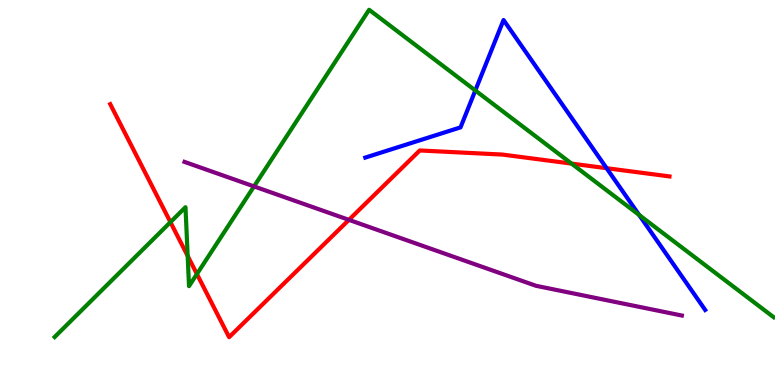[{'lines': ['blue', 'red'], 'intersections': [{'x': 7.83, 'y': 5.63}]}, {'lines': ['green', 'red'], 'intersections': [{'x': 2.2, 'y': 4.23}, {'x': 2.42, 'y': 3.35}, {'x': 2.54, 'y': 2.88}, {'x': 7.37, 'y': 5.75}]}, {'lines': ['purple', 'red'], 'intersections': [{'x': 4.5, 'y': 4.29}]}, {'lines': ['blue', 'green'], 'intersections': [{'x': 6.13, 'y': 7.65}, {'x': 8.25, 'y': 4.42}]}, {'lines': ['blue', 'purple'], 'intersections': []}, {'lines': ['green', 'purple'], 'intersections': [{'x': 3.28, 'y': 5.16}]}]